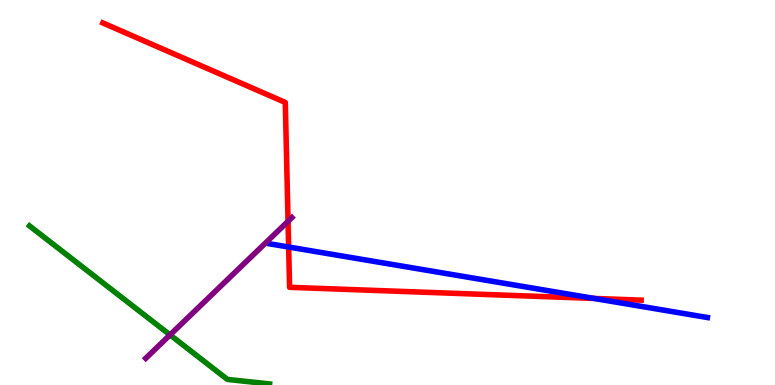[{'lines': ['blue', 'red'], 'intersections': [{'x': 3.72, 'y': 3.58}, {'x': 7.66, 'y': 2.25}]}, {'lines': ['green', 'red'], 'intersections': []}, {'lines': ['purple', 'red'], 'intersections': [{'x': 3.72, 'y': 4.25}]}, {'lines': ['blue', 'green'], 'intersections': []}, {'lines': ['blue', 'purple'], 'intersections': []}, {'lines': ['green', 'purple'], 'intersections': [{'x': 2.19, 'y': 1.3}]}]